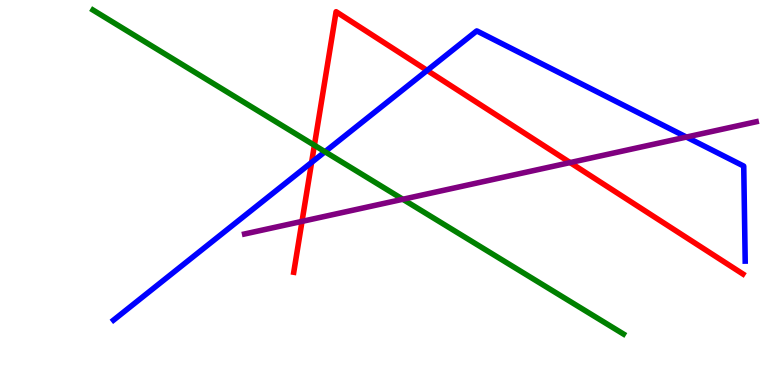[{'lines': ['blue', 'red'], 'intersections': [{'x': 4.02, 'y': 5.78}, {'x': 5.51, 'y': 8.17}]}, {'lines': ['green', 'red'], 'intersections': [{'x': 4.06, 'y': 6.23}]}, {'lines': ['purple', 'red'], 'intersections': [{'x': 3.9, 'y': 4.25}, {'x': 7.36, 'y': 5.78}]}, {'lines': ['blue', 'green'], 'intersections': [{'x': 4.19, 'y': 6.06}]}, {'lines': ['blue', 'purple'], 'intersections': [{'x': 8.86, 'y': 6.44}]}, {'lines': ['green', 'purple'], 'intersections': [{'x': 5.2, 'y': 4.82}]}]